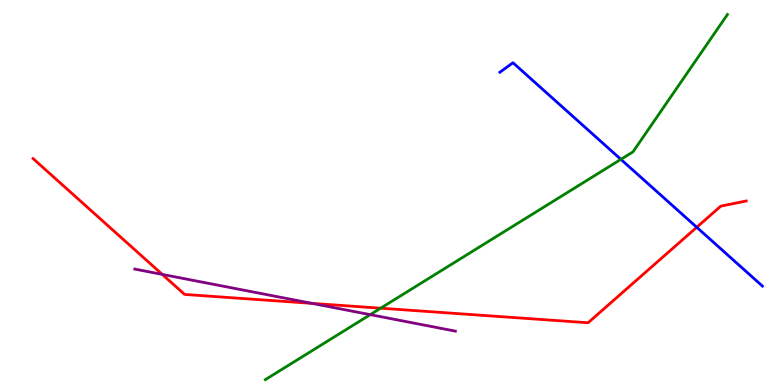[{'lines': ['blue', 'red'], 'intersections': [{'x': 8.99, 'y': 4.1}]}, {'lines': ['green', 'red'], 'intersections': [{'x': 4.91, 'y': 1.99}]}, {'lines': ['purple', 'red'], 'intersections': [{'x': 2.09, 'y': 2.87}, {'x': 4.02, 'y': 2.12}]}, {'lines': ['blue', 'green'], 'intersections': [{'x': 8.01, 'y': 5.86}]}, {'lines': ['blue', 'purple'], 'intersections': []}, {'lines': ['green', 'purple'], 'intersections': [{'x': 4.78, 'y': 1.83}]}]